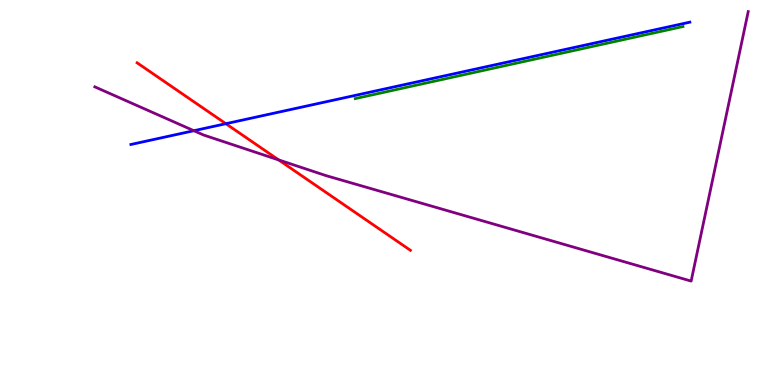[{'lines': ['blue', 'red'], 'intersections': [{'x': 2.91, 'y': 6.79}]}, {'lines': ['green', 'red'], 'intersections': []}, {'lines': ['purple', 'red'], 'intersections': [{'x': 3.6, 'y': 5.85}]}, {'lines': ['blue', 'green'], 'intersections': []}, {'lines': ['blue', 'purple'], 'intersections': [{'x': 2.5, 'y': 6.6}]}, {'lines': ['green', 'purple'], 'intersections': []}]